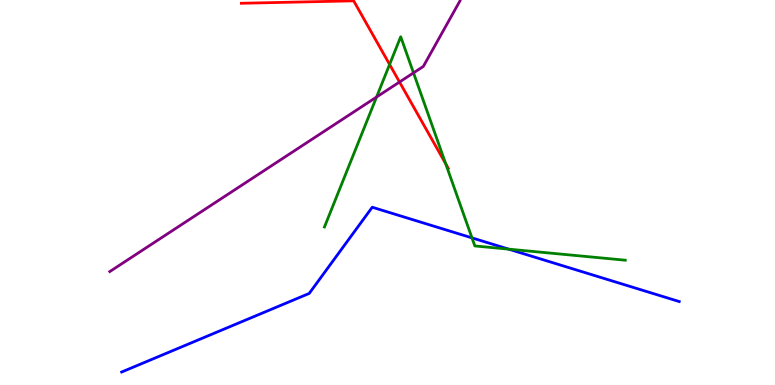[{'lines': ['blue', 'red'], 'intersections': []}, {'lines': ['green', 'red'], 'intersections': [{'x': 5.03, 'y': 8.33}, {'x': 5.75, 'y': 5.74}]}, {'lines': ['purple', 'red'], 'intersections': [{'x': 5.16, 'y': 7.87}]}, {'lines': ['blue', 'green'], 'intersections': [{'x': 6.09, 'y': 3.82}, {'x': 6.56, 'y': 3.53}]}, {'lines': ['blue', 'purple'], 'intersections': []}, {'lines': ['green', 'purple'], 'intersections': [{'x': 4.86, 'y': 7.48}, {'x': 5.34, 'y': 8.11}]}]